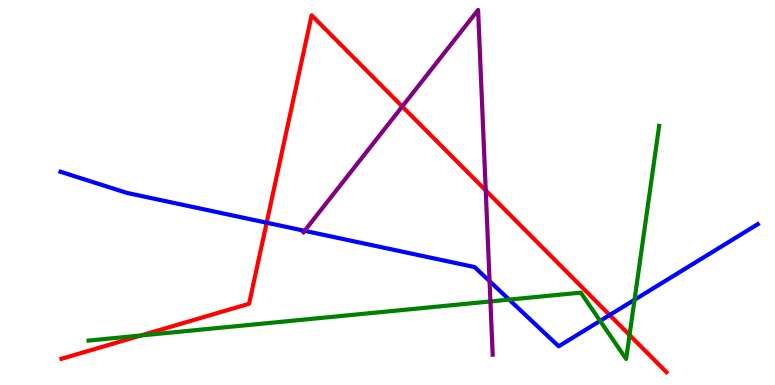[{'lines': ['blue', 'red'], 'intersections': [{'x': 3.44, 'y': 4.22}, {'x': 7.87, 'y': 1.82}]}, {'lines': ['green', 'red'], 'intersections': [{'x': 1.82, 'y': 1.29}, {'x': 8.12, 'y': 1.3}]}, {'lines': ['purple', 'red'], 'intersections': [{'x': 5.19, 'y': 7.23}, {'x': 6.27, 'y': 5.05}]}, {'lines': ['blue', 'green'], 'intersections': [{'x': 6.57, 'y': 2.22}, {'x': 7.74, 'y': 1.67}, {'x': 8.19, 'y': 2.21}]}, {'lines': ['blue', 'purple'], 'intersections': [{'x': 3.93, 'y': 4.0}, {'x': 6.32, 'y': 2.7}]}, {'lines': ['green', 'purple'], 'intersections': [{'x': 6.33, 'y': 2.17}]}]